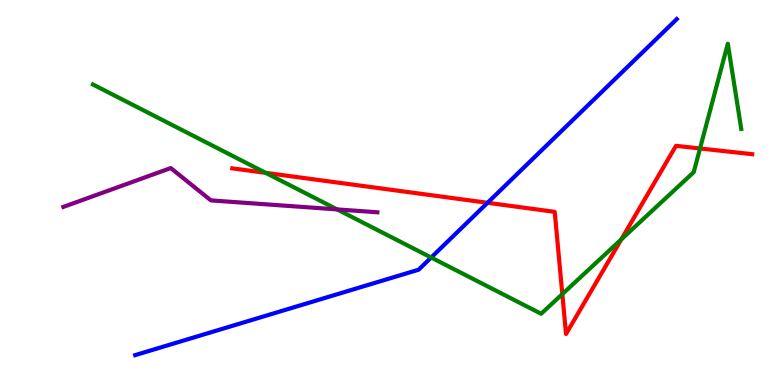[{'lines': ['blue', 'red'], 'intersections': [{'x': 6.29, 'y': 4.73}]}, {'lines': ['green', 'red'], 'intersections': [{'x': 3.43, 'y': 5.51}, {'x': 7.26, 'y': 2.36}, {'x': 8.02, 'y': 3.78}, {'x': 9.03, 'y': 6.14}]}, {'lines': ['purple', 'red'], 'intersections': []}, {'lines': ['blue', 'green'], 'intersections': [{'x': 5.56, 'y': 3.31}]}, {'lines': ['blue', 'purple'], 'intersections': []}, {'lines': ['green', 'purple'], 'intersections': [{'x': 4.35, 'y': 4.56}]}]